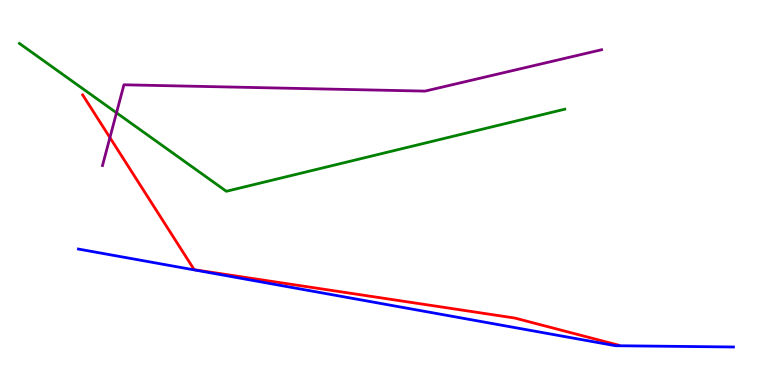[{'lines': ['blue', 'red'], 'intersections': []}, {'lines': ['green', 'red'], 'intersections': []}, {'lines': ['purple', 'red'], 'intersections': [{'x': 1.42, 'y': 6.43}]}, {'lines': ['blue', 'green'], 'intersections': []}, {'lines': ['blue', 'purple'], 'intersections': []}, {'lines': ['green', 'purple'], 'intersections': [{'x': 1.5, 'y': 7.07}]}]